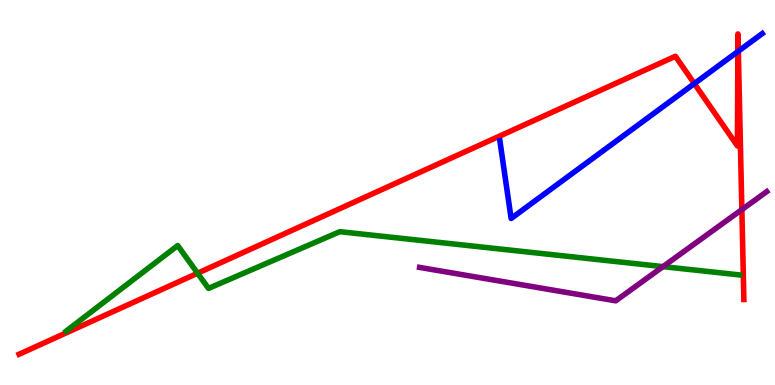[{'lines': ['blue', 'red'], 'intersections': [{'x': 8.96, 'y': 7.83}, {'x': 9.52, 'y': 8.66}, {'x': 9.53, 'y': 8.67}]}, {'lines': ['green', 'red'], 'intersections': [{'x': 2.55, 'y': 2.9}]}, {'lines': ['purple', 'red'], 'intersections': [{'x': 9.57, 'y': 4.56}]}, {'lines': ['blue', 'green'], 'intersections': []}, {'lines': ['blue', 'purple'], 'intersections': []}, {'lines': ['green', 'purple'], 'intersections': [{'x': 8.55, 'y': 3.07}]}]